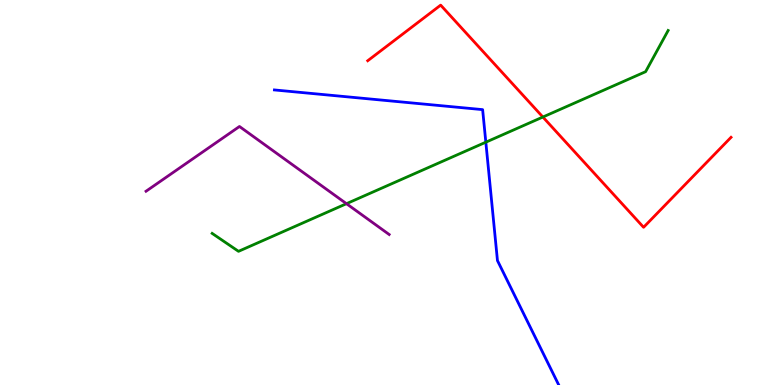[{'lines': ['blue', 'red'], 'intersections': []}, {'lines': ['green', 'red'], 'intersections': [{'x': 7.0, 'y': 6.96}]}, {'lines': ['purple', 'red'], 'intersections': []}, {'lines': ['blue', 'green'], 'intersections': [{'x': 6.27, 'y': 6.31}]}, {'lines': ['blue', 'purple'], 'intersections': []}, {'lines': ['green', 'purple'], 'intersections': [{'x': 4.47, 'y': 4.71}]}]